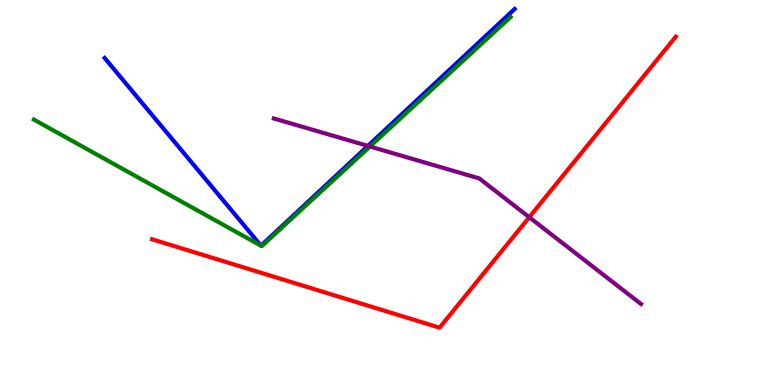[{'lines': ['blue', 'red'], 'intersections': []}, {'lines': ['green', 'red'], 'intersections': []}, {'lines': ['purple', 'red'], 'intersections': [{'x': 6.83, 'y': 4.36}]}, {'lines': ['blue', 'green'], 'intersections': []}, {'lines': ['blue', 'purple'], 'intersections': [{'x': 4.75, 'y': 6.21}]}, {'lines': ['green', 'purple'], 'intersections': [{'x': 4.77, 'y': 6.19}]}]